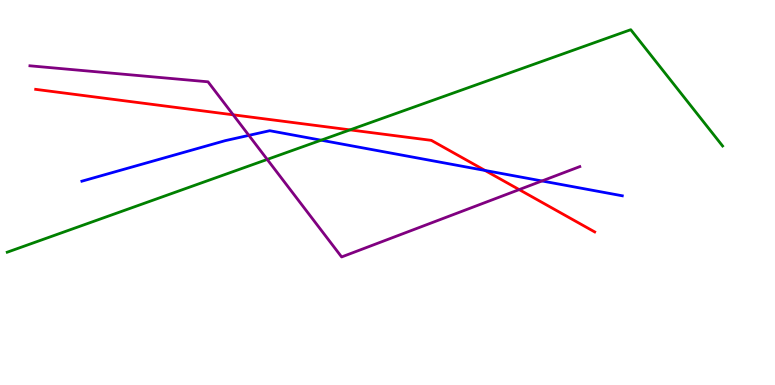[{'lines': ['blue', 'red'], 'intersections': [{'x': 6.26, 'y': 5.57}]}, {'lines': ['green', 'red'], 'intersections': [{'x': 4.52, 'y': 6.63}]}, {'lines': ['purple', 'red'], 'intersections': [{'x': 3.01, 'y': 7.02}, {'x': 6.7, 'y': 5.08}]}, {'lines': ['blue', 'green'], 'intersections': [{'x': 4.14, 'y': 6.36}]}, {'lines': ['blue', 'purple'], 'intersections': [{'x': 3.21, 'y': 6.48}, {'x': 6.99, 'y': 5.3}]}, {'lines': ['green', 'purple'], 'intersections': [{'x': 3.45, 'y': 5.86}]}]